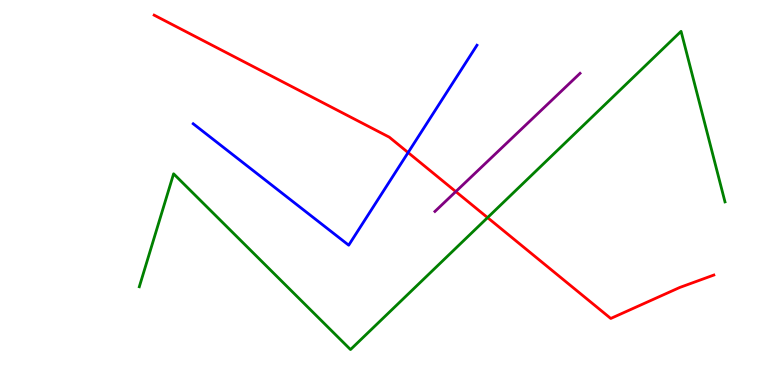[{'lines': ['blue', 'red'], 'intersections': [{'x': 5.27, 'y': 6.04}]}, {'lines': ['green', 'red'], 'intersections': [{'x': 6.29, 'y': 4.35}]}, {'lines': ['purple', 'red'], 'intersections': [{'x': 5.88, 'y': 5.02}]}, {'lines': ['blue', 'green'], 'intersections': []}, {'lines': ['blue', 'purple'], 'intersections': []}, {'lines': ['green', 'purple'], 'intersections': []}]